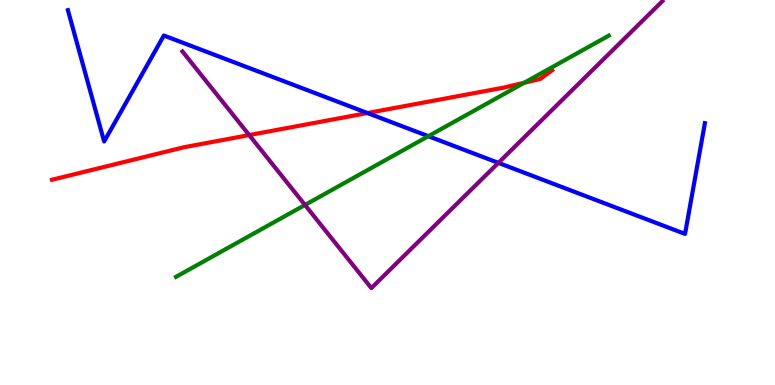[{'lines': ['blue', 'red'], 'intersections': [{'x': 4.74, 'y': 7.06}]}, {'lines': ['green', 'red'], 'intersections': [{'x': 6.76, 'y': 7.85}]}, {'lines': ['purple', 'red'], 'intersections': [{'x': 3.22, 'y': 6.49}]}, {'lines': ['blue', 'green'], 'intersections': [{'x': 5.53, 'y': 6.46}]}, {'lines': ['blue', 'purple'], 'intersections': [{'x': 6.43, 'y': 5.77}]}, {'lines': ['green', 'purple'], 'intersections': [{'x': 3.94, 'y': 4.68}]}]